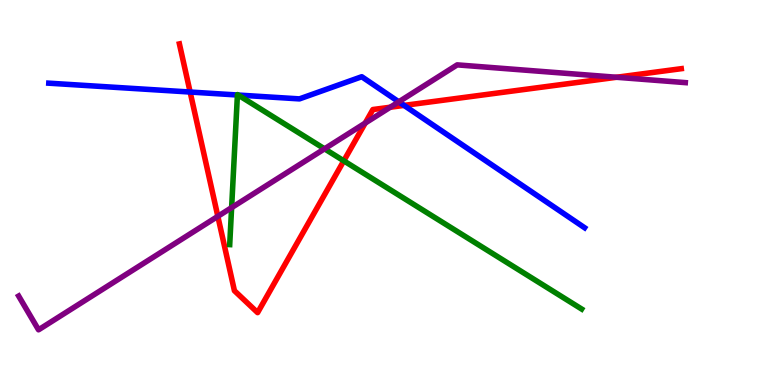[{'lines': ['blue', 'red'], 'intersections': [{'x': 2.45, 'y': 7.61}, {'x': 5.21, 'y': 7.26}]}, {'lines': ['green', 'red'], 'intersections': [{'x': 4.44, 'y': 5.82}]}, {'lines': ['purple', 'red'], 'intersections': [{'x': 2.81, 'y': 4.38}, {'x': 4.71, 'y': 6.8}, {'x': 5.04, 'y': 7.21}, {'x': 7.96, 'y': 7.99}]}, {'lines': ['blue', 'green'], 'intersections': [{'x': 3.06, 'y': 7.53}, {'x': 3.07, 'y': 7.53}]}, {'lines': ['blue', 'purple'], 'intersections': [{'x': 5.15, 'y': 7.36}]}, {'lines': ['green', 'purple'], 'intersections': [{'x': 2.99, 'y': 4.61}, {'x': 4.19, 'y': 6.13}]}]